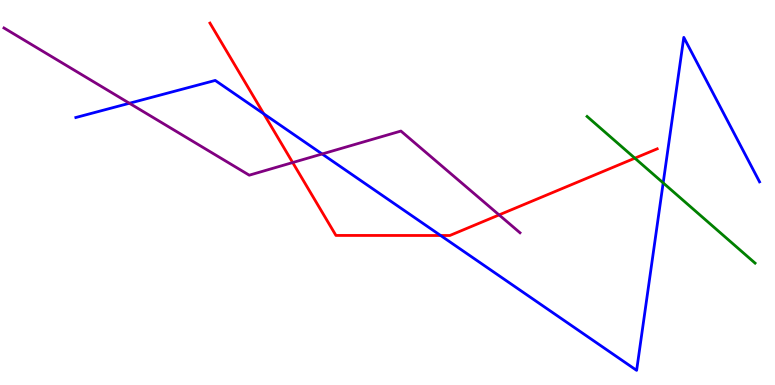[{'lines': ['blue', 'red'], 'intersections': [{'x': 3.4, 'y': 7.04}, {'x': 5.69, 'y': 3.88}]}, {'lines': ['green', 'red'], 'intersections': [{'x': 8.19, 'y': 5.89}]}, {'lines': ['purple', 'red'], 'intersections': [{'x': 3.78, 'y': 5.78}, {'x': 6.44, 'y': 4.42}]}, {'lines': ['blue', 'green'], 'intersections': [{'x': 8.56, 'y': 5.25}]}, {'lines': ['blue', 'purple'], 'intersections': [{'x': 1.67, 'y': 7.32}, {'x': 4.16, 'y': 6.0}]}, {'lines': ['green', 'purple'], 'intersections': []}]